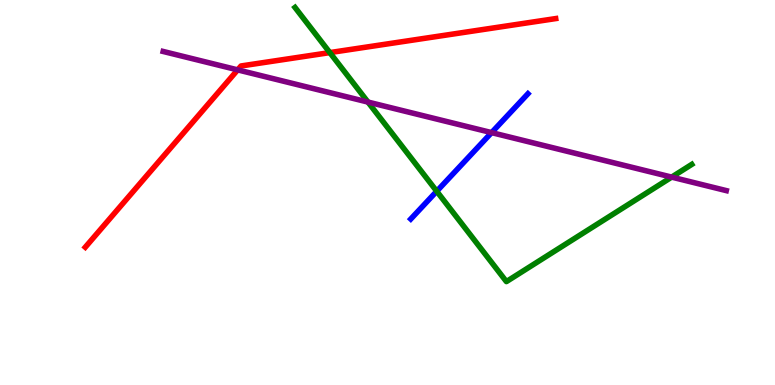[{'lines': ['blue', 'red'], 'intersections': []}, {'lines': ['green', 'red'], 'intersections': [{'x': 4.26, 'y': 8.63}]}, {'lines': ['purple', 'red'], 'intersections': [{'x': 3.07, 'y': 8.19}]}, {'lines': ['blue', 'green'], 'intersections': [{'x': 5.64, 'y': 5.03}]}, {'lines': ['blue', 'purple'], 'intersections': [{'x': 6.34, 'y': 6.56}]}, {'lines': ['green', 'purple'], 'intersections': [{'x': 4.75, 'y': 7.35}, {'x': 8.67, 'y': 5.4}]}]